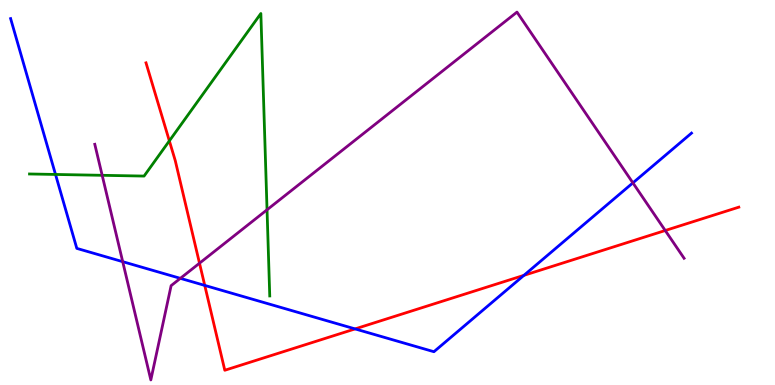[{'lines': ['blue', 'red'], 'intersections': [{'x': 2.64, 'y': 2.59}, {'x': 4.58, 'y': 1.46}, {'x': 6.76, 'y': 2.85}]}, {'lines': ['green', 'red'], 'intersections': [{'x': 2.19, 'y': 6.34}]}, {'lines': ['purple', 'red'], 'intersections': [{'x': 2.57, 'y': 3.16}, {'x': 8.58, 'y': 4.01}]}, {'lines': ['blue', 'green'], 'intersections': [{'x': 0.716, 'y': 5.47}]}, {'lines': ['blue', 'purple'], 'intersections': [{'x': 1.58, 'y': 3.2}, {'x': 2.33, 'y': 2.77}, {'x': 8.17, 'y': 5.25}]}, {'lines': ['green', 'purple'], 'intersections': [{'x': 1.32, 'y': 5.45}, {'x': 3.45, 'y': 4.55}]}]